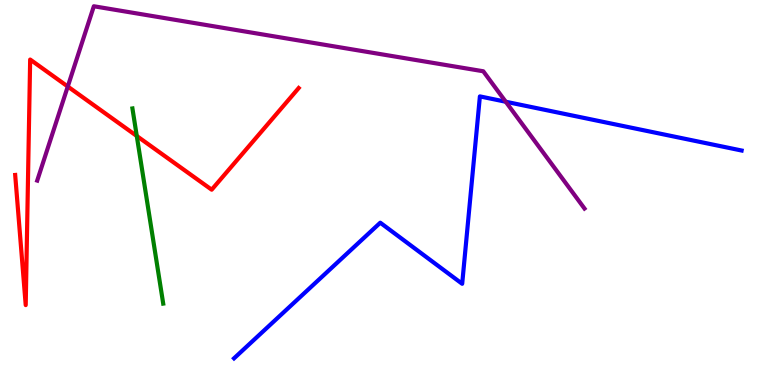[{'lines': ['blue', 'red'], 'intersections': []}, {'lines': ['green', 'red'], 'intersections': [{'x': 1.76, 'y': 6.47}]}, {'lines': ['purple', 'red'], 'intersections': [{'x': 0.875, 'y': 7.75}]}, {'lines': ['blue', 'green'], 'intersections': []}, {'lines': ['blue', 'purple'], 'intersections': [{'x': 6.53, 'y': 7.36}]}, {'lines': ['green', 'purple'], 'intersections': []}]